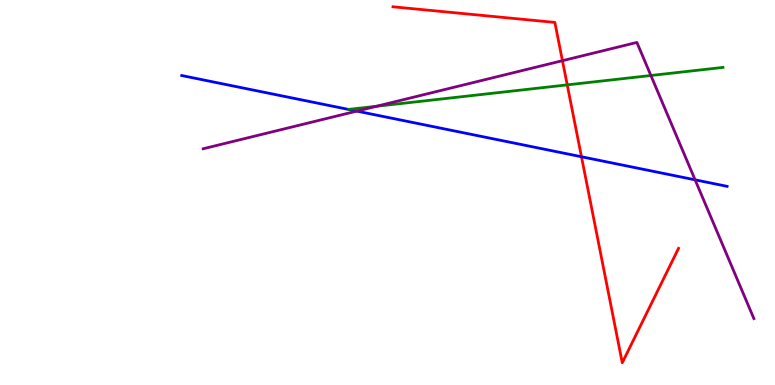[{'lines': ['blue', 'red'], 'intersections': [{'x': 7.5, 'y': 5.93}]}, {'lines': ['green', 'red'], 'intersections': [{'x': 7.32, 'y': 7.8}]}, {'lines': ['purple', 'red'], 'intersections': [{'x': 7.26, 'y': 8.42}]}, {'lines': ['blue', 'green'], 'intersections': []}, {'lines': ['blue', 'purple'], 'intersections': [{'x': 4.6, 'y': 7.11}, {'x': 8.97, 'y': 5.33}]}, {'lines': ['green', 'purple'], 'intersections': [{'x': 4.86, 'y': 7.24}, {'x': 8.4, 'y': 8.04}]}]